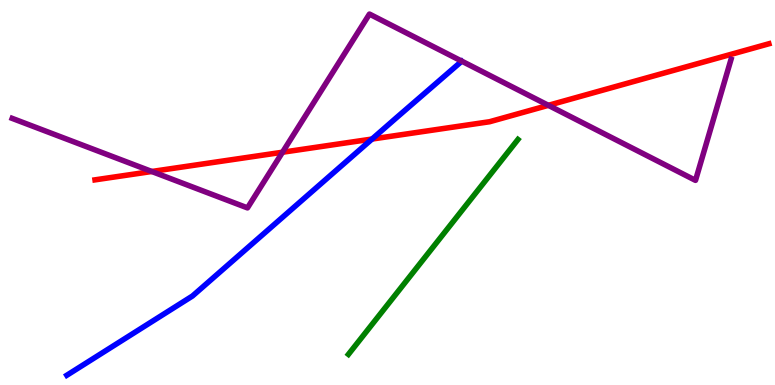[{'lines': ['blue', 'red'], 'intersections': [{'x': 4.8, 'y': 6.39}]}, {'lines': ['green', 'red'], 'intersections': []}, {'lines': ['purple', 'red'], 'intersections': [{'x': 1.96, 'y': 5.55}, {'x': 3.65, 'y': 6.05}, {'x': 7.08, 'y': 7.26}]}, {'lines': ['blue', 'green'], 'intersections': []}, {'lines': ['blue', 'purple'], 'intersections': []}, {'lines': ['green', 'purple'], 'intersections': []}]